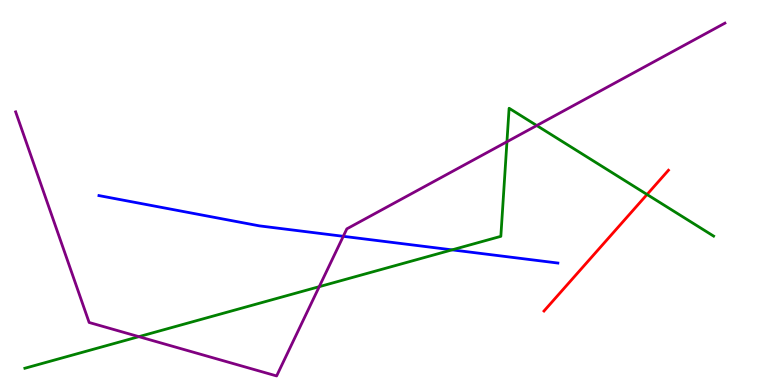[{'lines': ['blue', 'red'], 'intersections': []}, {'lines': ['green', 'red'], 'intersections': [{'x': 8.35, 'y': 4.95}]}, {'lines': ['purple', 'red'], 'intersections': []}, {'lines': ['blue', 'green'], 'intersections': [{'x': 5.83, 'y': 3.51}]}, {'lines': ['blue', 'purple'], 'intersections': [{'x': 4.43, 'y': 3.86}]}, {'lines': ['green', 'purple'], 'intersections': [{'x': 1.79, 'y': 1.26}, {'x': 4.12, 'y': 2.55}, {'x': 6.54, 'y': 6.32}, {'x': 6.93, 'y': 6.74}]}]